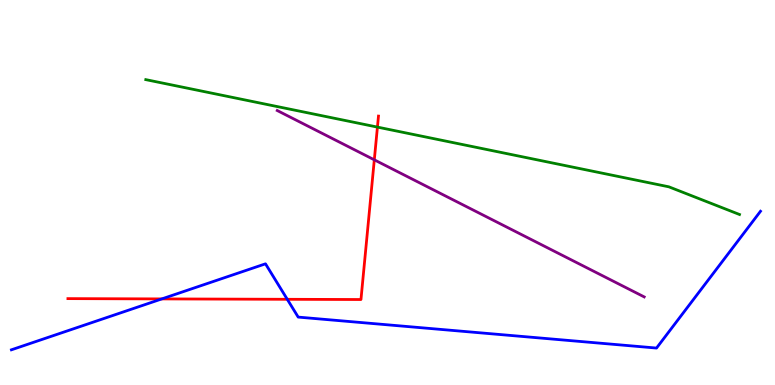[{'lines': ['blue', 'red'], 'intersections': [{'x': 2.09, 'y': 2.24}, {'x': 3.71, 'y': 2.23}]}, {'lines': ['green', 'red'], 'intersections': [{'x': 4.87, 'y': 6.7}]}, {'lines': ['purple', 'red'], 'intersections': [{'x': 4.83, 'y': 5.85}]}, {'lines': ['blue', 'green'], 'intersections': []}, {'lines': ['blue', 'purple'], 'intersections': []}, {'lines': ['green', 'purple'], 'intersections': []}]